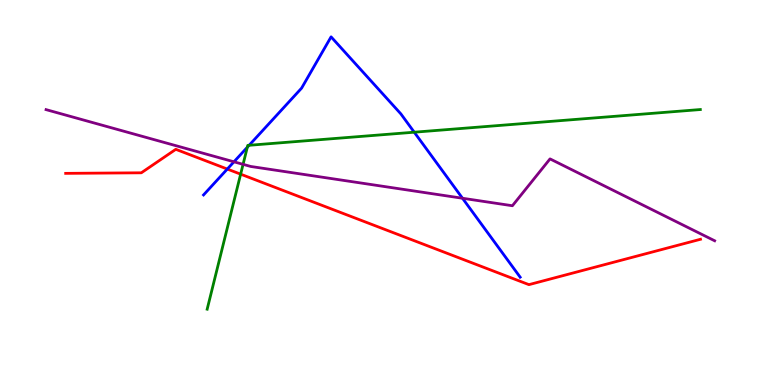[{'lines': ['blue', 'red'], 'intersections': [{'x': 2.93, 'y': 5.61}]}, {'lines': ['green', 'red'], 'intersections': [{'x': 3.1, 'y': 5.48}]}, {'lines': ['purple', 'red'], 'intersections': []}, {'lines': ['blue', 'green'], 'intersections': [{'x': 3.19, 'y': 6.17}, {'x': 3.21, 'y': 6.23}, {'x': 5.35, 'y': 6.57}]}, {'lines': ['blue', 'purple'], 'intersections': [{'x': 3.02, 'y': 5.8}, {'x': 5.97, 'y': 4.85}]}, {'lines': ['green', 'purple'], 'intersections': [{'x': 3.14, 'y': 5.73}]}]